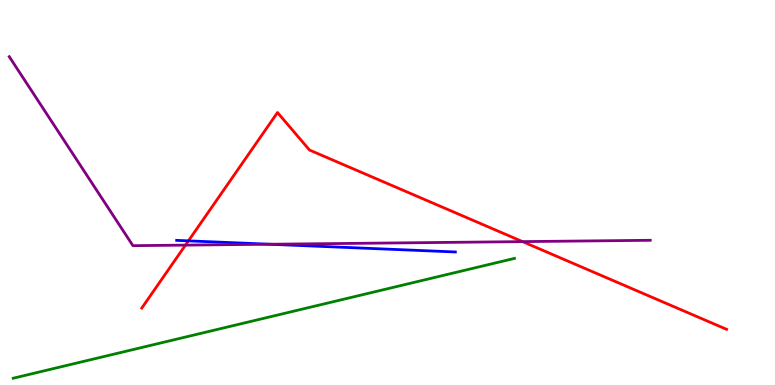[{'lines': ['blue', 'red'], 'intersections': [{'x': 2.43, 'y': 3.74}]}, {'lines': ['green', 'red'], 'intersections': []}, {'lines': ['purple', 'red'], 'intersections': [{'x': 2.39, 'y': 3.63}, {'x': 6.74, 'y': 3.72}]}, {'lines': ['blue', 'green'], 'intersections': []}, {'lines': ['blue', 'purple'], 'intersections': [{'x': 3.48, 'y': 3.66}]}, {'lines': ['green', 'purple'], 'intersections': []}]